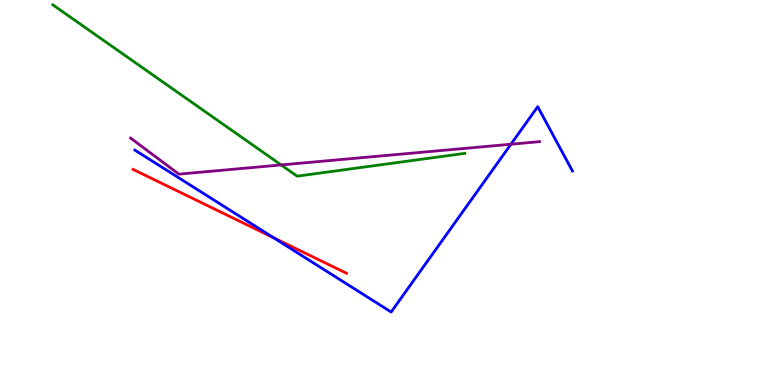[{'lines': ['blue', 'red'], 'intersections': [{'x': 3.53, 'y': 3.82}]}, {'lines': ['green', 'red'], 'intersections': []}, {'lines': ['purple', 'red'], 'intersections': []}, {'lines': ['blue', 'green'], 'intersections': []}, {'lines': ['blue', 'purple'], 'intersections': [{'x': 6.59, 'y': 6.25}]}, {'lines': ['green', 'purple'], 'intersections': [{'x': 3.63, 'y': 5.72}]}]